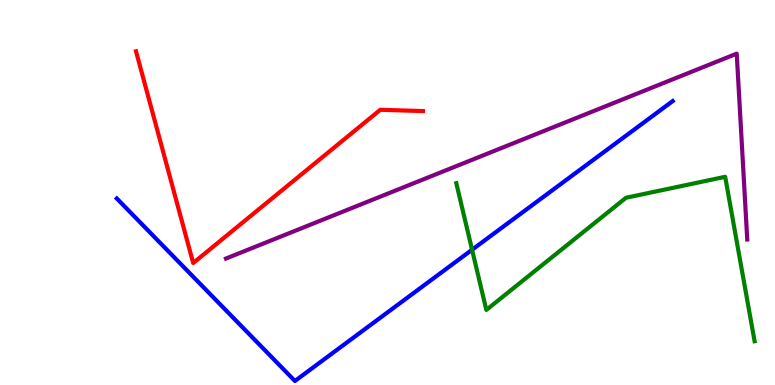[{'lines': ['blue', 'red'], 'intersections': []}, {'lines': ['green', 'red'], 'intersections': []}, {'lines': ['purple', 'red'], 'intersections': []}, {'lines': ['blue', 'green'], 'intersections': [{'x': 6.09, 'y': 3.51}]}, {'lines': ['blue', 'purple'], 'intersections': []}, {'lines': ['green', 'purple'], 'intersections': []}]